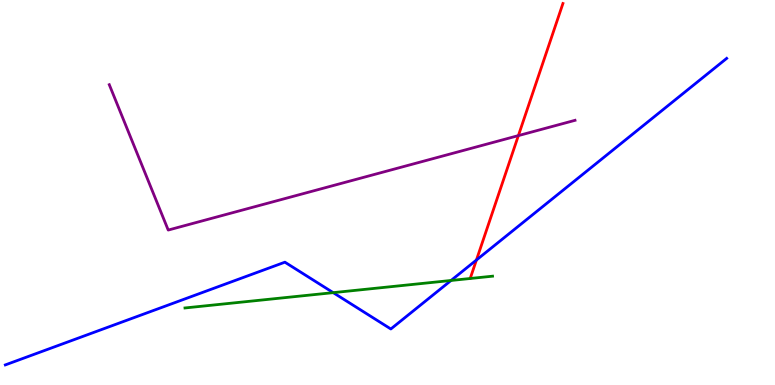[{'lines': ['blue', 'red'], 'intersections': [{'x': 6.15, 'y': 3.25}]}, {'lines': ['green', 'red'], 'intersections': []}, {'lines': ['purple', 'red'], 'intersections': [{'x': 6.69, 'y': 6.48}]}, {'lines': ['blue', 'green'], 'intersections': [{'x': 4.3, 'y': 2.4}, {'x': 5.82, 'y': 2.71}]}, {'lines': ['blue', 'purple'], 'intersections': []}, {'lines': ['green', 'purple'], 'intersections': []}]